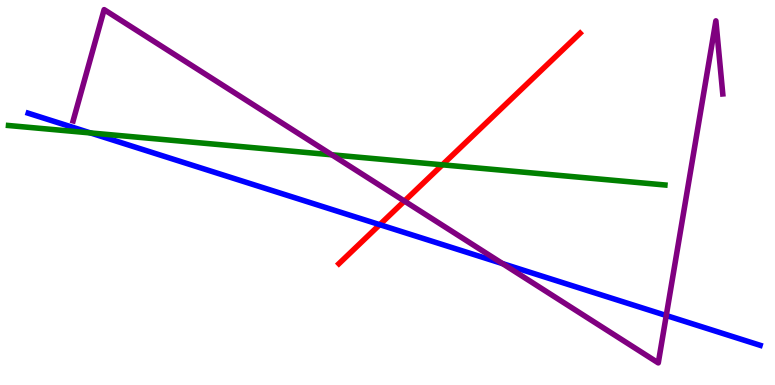[{'lines': ['blue', 'red'], 'intersections': [{'x': 4.9, 'y': 4.16}]}, {'lines': ['green', 'red'], 'intersections': [{'x': 5.71, 'y': 5.72}]}, {'lines': ['purple', 'red'], 'intersections': [{'x': 5.22, 'y': 4.78}]}, {'lines': ['blue', 'green'], 'intersections': [{'x': 1.17, 'y': 6.55}]}, {'lines': ['blue', 'purple'], 'intersections': [{'x': 6.48, 'y': 3.15}, {'x': 8.6, 'y': 1.8}]}, {'lines': ['green', 'purple'], 'intersections': [{'x': 4.28, 'y': 5.98}]}]